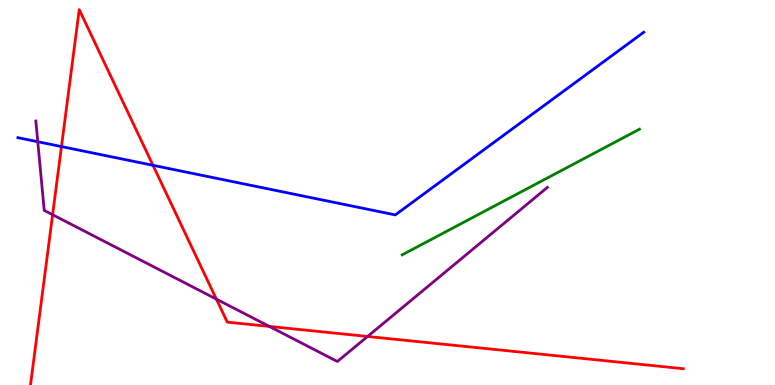[{'lines': ['blue', 'red'], 'intersections': [{'x': 0.793, 'y': 6.19}, {'x': 1.97, 'y': 5.71}]}, {'lines': ['green', 'red'], 'intersections': []}, {'lines': ['purple', 'red'], 'intersections': [{'x': 0.679, 'y': 4.42}, {'x': 2.79, 'y': 2.23}, {'x': 3.48, 'y': 1.52}, {'x': 4.74, 'y': 1.26}]}, {'lines': ['blue', 'green'], 'intersections': []}, {'lines': ['blue', 'purple'], 'intersections': [{'x': 0.487, 'y': 6.32}]}, {'lines': ['green', 'purple'], 'intersections': []}]